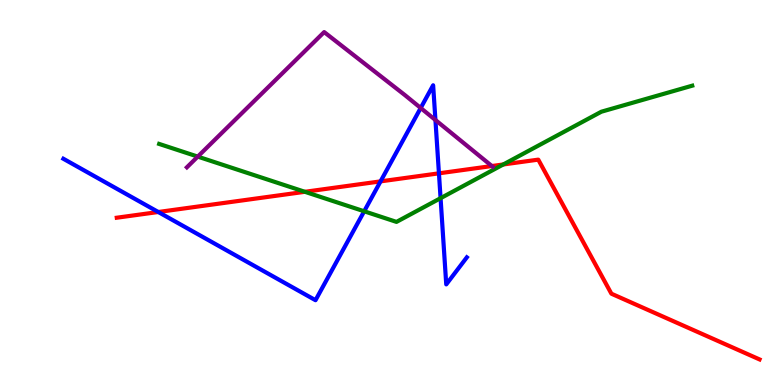[{'lines': ['blue', 'red'], 'intersections': [{'x': 2.04, 'y': 4.49}, {'x': 4.91, 'y': 5.29}, {'x': 5.66, 'y': 5.5}]}, {'lines': ['green', 'red'], 'intersections': [{'x': 3.93, 'y': 5.02}, {'x': 6.49, 'y': 5.73}]}, {'lines': ['purple', 'red'], 'intersections': [{'x': 6.35, 'y': 5.69}]}, {'lines': ['blue', 'green'], 'intersections': [{'x': 4.7, 'y': 4.51}, {'x': 5.68, 'y': 4.85}]}, {'lines': ['blue', 'purple'], 'intersections': [{'x': 5.43, 'y': 7.2}, {'x': 5.62, 'y': 6.88}]}, {'lines': ['green', 'purple'], 'intersections': [{'x': 2.55, 'y': 5.93}]}]